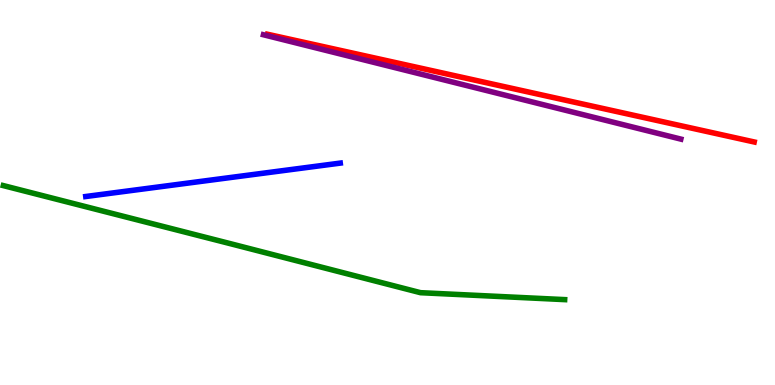[{'lines': ['blue', 'red'], 'intersections': []}, {'lines': ['green', 'red'], 'intersections': []}, {'lines': ['purple', 'red'], 'intersections': []}, {'lines': ['blue', 'green'], 'intersections': []}, {'lines': ['blue', 'purple'], 'intersections': []}, {'lines': ['green', 'purple'], 'intersections': []}]